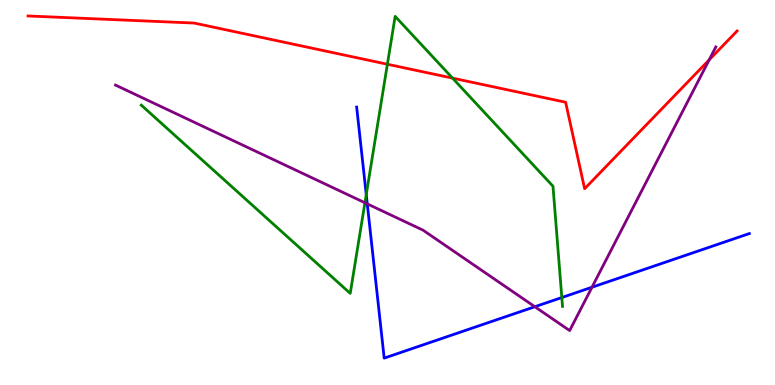[{'lines': ['blue', 'red'], 'intersections': []}, {'lines': ['green', 'red'], 'intersections': [{'x': 5.0, 'y': 8.33}, {'x': 5.84, 'y': 7.97}]}, {'lines': ['purple', 'red'], 'intersections': [{'x': 9.15, 'y': 8.45}]}, {'lines': ['blue', 'green'], 'intersections': [{'x': 4.73, 'y': 4.95}, {'x': 7.25, 'y': 2.27}]}, {'lines': ['blue', 'purple'], 'intersections': [{'x': 4.74, 'y': 4.7}, {'x': 6.9, 'y': 2.03}, {'x': 7.64, 'y': 2.54}]}, {'lines': ['green', 'purple'], 'intersections': [{'x': 4.71, 'y': 4.73}]}]